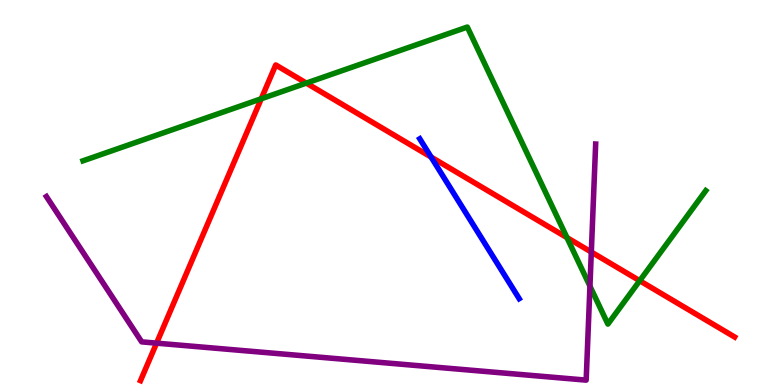[{'lines': ['blue', 'red'], 'intersections': [{'x': 5.56, 'y': 5.92}]}, {'lines': ['green', 'red'], 'intersections': [{'x': 3.37, 'y': 7.43}, {'x': 3.95, 'y': 7.84}, {'x': 7.32, 'y': 3.83}, {'x': 8.25, 'y': 2.71}]}, {'lines': ['purple', 'red'], 'intersections': [{'x': 2.02, 'y': 1.09}, {'x': 7.63, 'y': 3.45}]}, {'lines': ['blue', 'green'], 'intersections': []}, {'lines': ['blue', 'purple'], 'intersections': []}, {'lines': ['green', 'purple'], 'intersections': [{'x': 7.61, 'y': 2.57}]}]